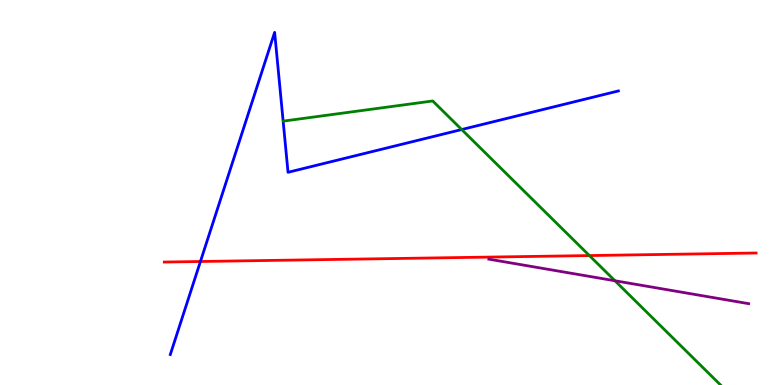[{'lines': ['blue', 'red'], 'intersections': [{'x': 2.59, 'y': 3.21}]}, {'lines': ['green', 'red'], 'intersections': [{'x': 7.61, 'y': 3.36}]}, {'lines': ['purple', 'red'], 'intersections': []}, {'lines': ['blue', 'green'], 'intersections': [{'x': 5.96, 'y': 6.64}]}, {'lines': ['blue', 'purple'], 'intersections': []}, {'lines': ['green', 'purple'], 'intersections': [{'x': 7.93, 'y': 2.71}]}]